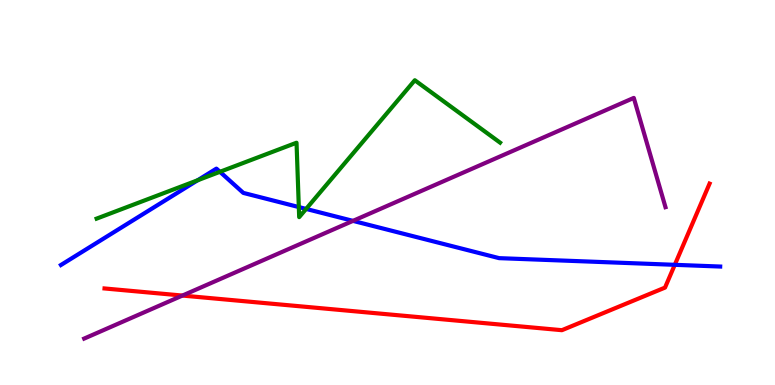[{'lines': ['blue', 'red'], 'intersections': [{'x': 8.71, 'y': 3.12}]}, {'lines': ['green', 'red'], 'intersections': []}, {'lines': ['purple', 'red'], 'intersections': [{'x': 2.35, 'y': 2.32}]}, {'lines': ['blue', 'green'], 'intersections': [{'x': 2.55, 'y': 5.32}, {'x': 2.84, 'y': 5.54}, {'x': 3.86, 'y': 4.62}, {'x': 3.95, 'y': 4.57}]}, {'lines': ['blue', 'purple'], 'intersections': [{'x': 4.55, 'y': 4.26}]}, {'lines': ['green', 'purple'], 'intersections': []}]